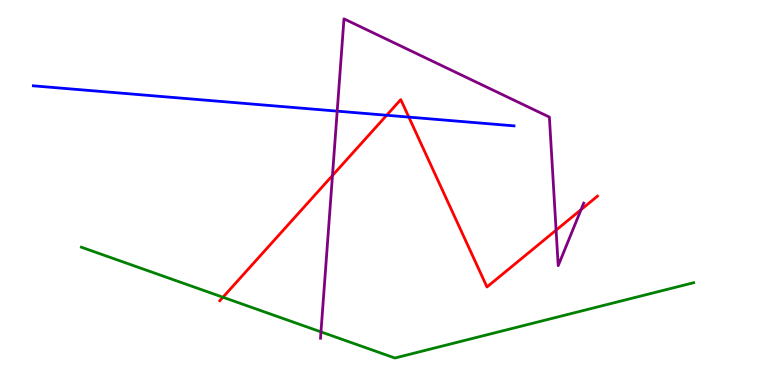[{'lines': ['blue', 'red'], 'intersections': [{'x': 4.99, 'y': 7.01}, {'x': 5.28, 'y': 6.96}]}, {'lines': ['green', 'red'], 'intersections': [{'x': 2.88, 'y': 2.28}]}, {'lines': ['purple', 'red'], 'intersections': [{'x': 4.29, 'y': 5.44}, {'x': 7.18, 'y': 4.02}, {'x': 7.5, 'y': 4.55}]}, {'lines': ['blue', 'green'], 'intersections': []}, {'lines': ['blue', 'purple'], 'intersections': [{'x': 4.35, 'y': 7.11}]}, {'lines': ['green', 'purple'], 'intersections': [{'x': 4.14, 'y': 1.38}]}]